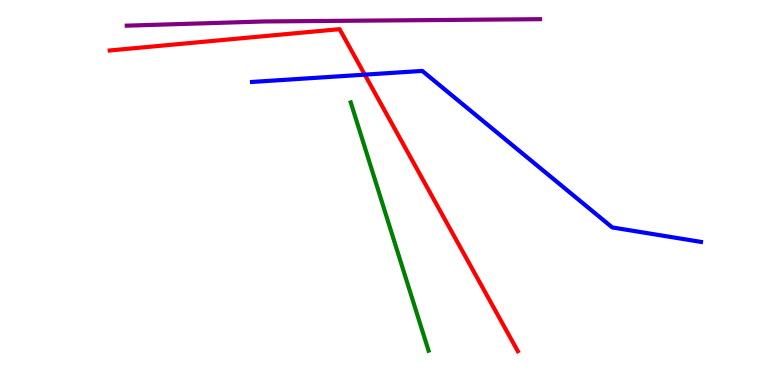[{'lines': ['blue', 'red'], 'intersections': [{'x': 4.71, 'y': 8.06}]}, {'lines': ['green', 'red'], 'intersections': []}, {'lines': ['purple', 'red'], 'intersections': []}, {'lines': ['blue', 'green'], 'intersections': []}, {'lines': ['blue', 'purple'], 'intersections': []}, {'lines': ['green', 'purple'], 'intersections': []}]